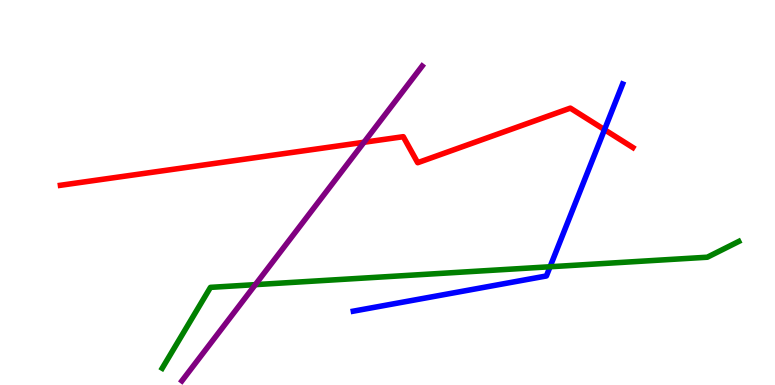[{'lines': ['blue', 'red'], 'intersections': [{'x': 7.8, 'y': 6.63}]}, {'lines': ['green', 'red'], 'intersections': []}, {'lines': ['purple', 'red'], 'intersections': [{'x': 4.7, 'y': 6.3}]}, {'lines': ['blue', 'green'], 'intersections': [{'x': 7.1, 'y': 3.07}]}, {'lines': ['blue', 'purple'], 'intersections': []}, {'lines': ['green', 'purple'], 'intersections': [{'x': 3.29, 'y': 2.61}]}]